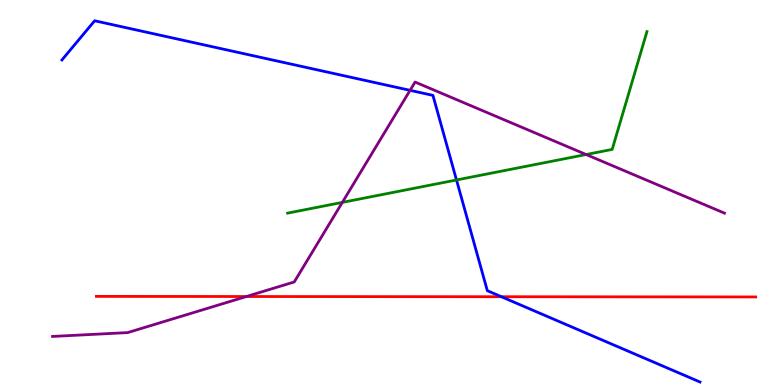[{'lines': ['blue', 'red'], 'intersections': [{'x': 6.47, 'y': 2.29}]}, {'lines': ['green', 'red'], 'intersections': []}, {'lines': ['purple', 'red'], 'intersections': [{'x': 3.18, 'y': 2.3}]}, {'lines': ['blue', 'green'], 'intersections': [{'x': 5.89, 'y': 5.33}]}, {'lines': ['blue', 'purple'], 'intersections': [{'x': 5.29, 'y': 7.65}]}, {'lines': ['green', 'purple'], 'intersections': [{'x': 4.42, 'y': 4.74}, {'x': 7.56, 'y': 5.99}]}]